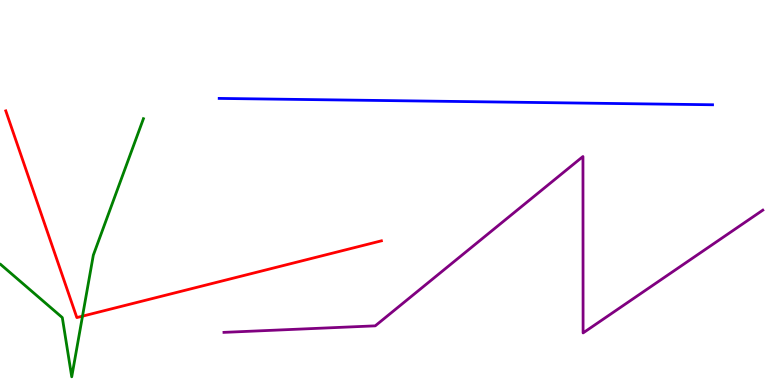[{'lines': ['blue', 'red'], 'intersections': []}, {'lines': ['green', 'red'], 'intersections': [{'x': 1.06, 'y': 1.79}]}, {'lines': ['purple', 'red'], 'intersections': []}, {'lines': ['blue', 'green'], 'intersections': []}, {'lines': ['blue', 'purple'], 'intersections': []}, {'lines': ['green', 'purple'], 'intersections': []}]